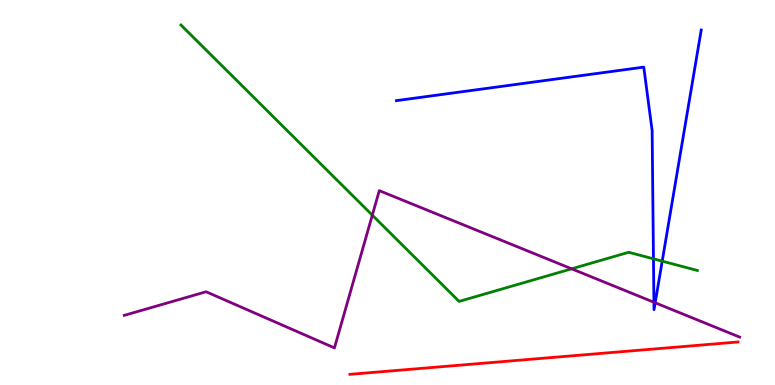[{'lines': ['blue', 'red'], 'intersections': []}, {'lines': ['green', 'red'], 'intersections': []}, {'lines': ['purple', 'red'], 'intersections': []}, {'lines': ['blue', 'green'], 'intersections': [{'x': 8.43, 'y': 3.28}, {'x': 8.54, 'y': 3.22}]}, {'lines': ['blue', 'purple'], 'intersections': [{'x': 8.44, 'y': 2.15}, {'x': 8.45, 'y': 2.14}]}, {'lines': ['green', 'purple'], 'intersections': [{'x': 4.8, 'y': 4.41}, {'x': 7.38, 'y': 3.02}]}]